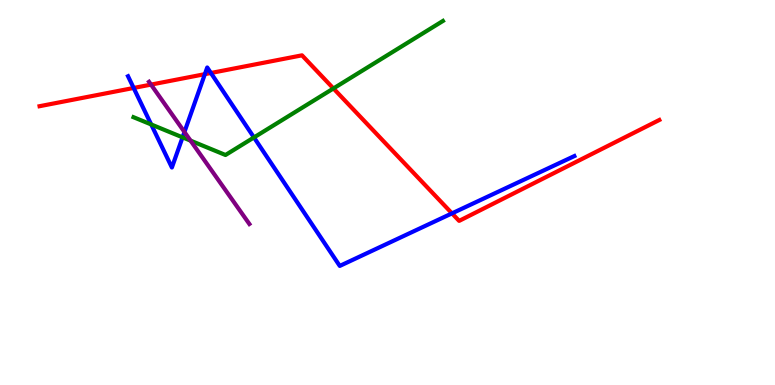[{'lines': ['blue', 'red'], 'intersections': [{'x': 1.72, 'y': 7.72}, {'x': 2.64, 'y': 8.07}, {'x': 2.72, 'y': 8.1}, {'x': 5.83, 'y': 4.46}]}, {'lines': ['green', 'red'], 'intersections': [{'x': 4.3, 'y': 7.7}]}, {'lines': ['purple', 'red'], 'intersections': [{'x': 1.95, 'y': 7.8}]}, {'lines': ['blue', 'green'], 'intersections': [{'x': 1.95, 'y': 6.77}, {'x': 2.36, 'y': 6.43}, {'x': 3.28, 'y': 6.43}]}, {'lines': ['blue', 'purple'], 'intersections': [{'x': 2.38, 'y': 6.57}]}, {'lines': ['green', 'purple'], 'intersections': [{'x': 2.46, 'y': 6.35}]}]